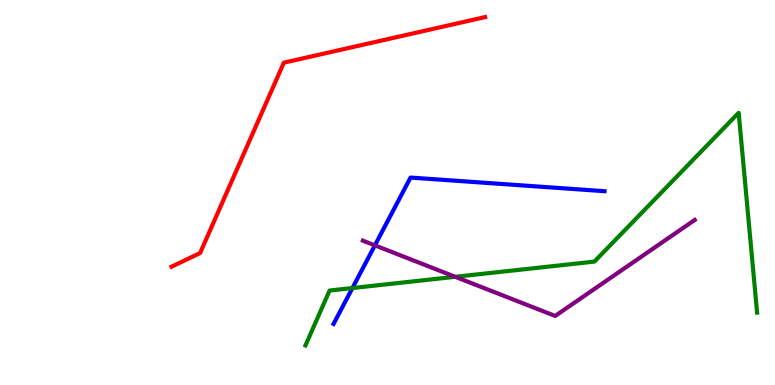[{'lines': ['blue', 'red'], 'intersections': []}, {'lines': ['green', 'red'], 'intersections': []}, {'lines': ['purple', 'red'], 'intersections': []}, {'lines': ['blue', 'green'], 'intersections': [{'x': 4.55, 'y': 2.52}]}, {'lines': ['blue', 'purple'], 'intersections': [{'x': 4.84, 'y': 3.63}]}, {'lines': ['green', 'purple'], 'intersections': [{'x': 5.87, 'y': 2.81}]}]